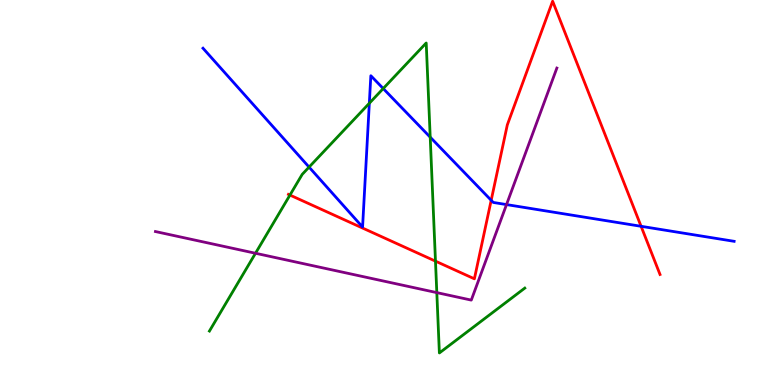[{'lines': ['blue', 'red'], 'intersections': [{'x': 6.34, 'y': 4.8}, {'x': 8.27, 'y': 4.12}]}, {'lines': ['green', 'red'], 'intersections': [{'x': 3.74, 'y': 4.93}, {'x': 5.62, 'y': 3.22}]}, {'lines': ['purple', 'red'], 'intersections': []}, {'lines': ['blue', 'green'], 'intersections': [{'x': 3.99, 'y': 5.66}, {'x': 4.77, 'y': 7.32}, {'x': 4.94, 'y': 7.7}, {'x': 5.55, 'y': 6.44}]}, {'lines': ['blue', 'purple'], 'intersections': [{'x': 6.54, 'y': 4.69}]}, {'lines': ['green', 'purple'], 'intersections': [{'x': 3.3, 'y': 3.42}, {'x': 5.64, 'y': 2.4}]}]